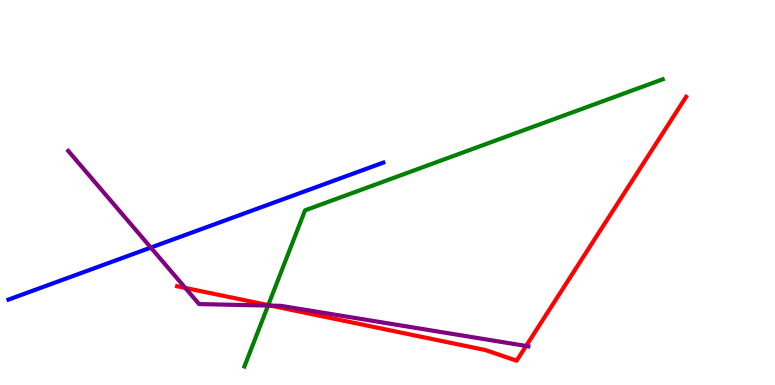[{'lines': ['blue', 'red'], 'intersections': []}, {'lines': ['green', 'red'], 'intersections': [{'x': 3.46, 'y': 2.08}]}, {'lines': ['purple', 'red'], 'intersections': [{'x': 2.39, 'y': 2.52}, {'x': 3.49, 'y': 2.06}, {'x': 6.79, 'y': 1.01}]}, {'lines': ['blue', 'green'], 'intersections': []}, {'lines': ['blue', 'purple'], 'intersections': [{'x': 1.95, 'y': 3.57}]}, {'lines': ['green', 'purple'], 'intersections': [{'x': 3.46, 'y': 2.06}]}]